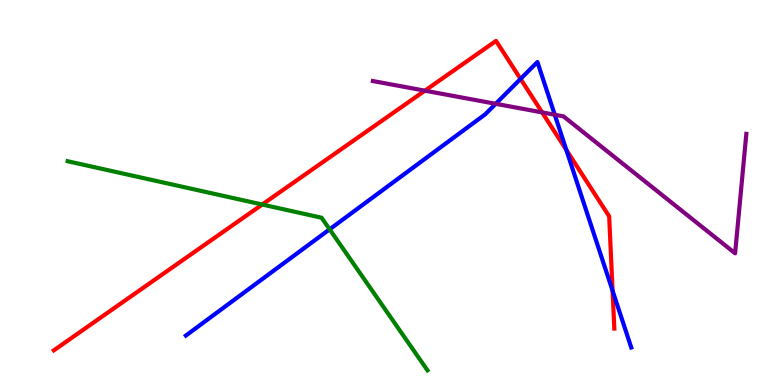[{'lines': ['blue', 'red'], 'intersections': [{'x': 6.72, 'y': 7.95}, {'x': 7.31, 'y': 6.11}, {'x': 7.9, 'y': 2.45}]}, {'lines': ['green', 'red'], 'intersections': [{'x': 3.38, 'y': 4.69}]}, {'lines': ['purple', 'red'], 'intersections': [{'x': 5.48, 'y': 7.64}, {'x': 7.0, 'y': 7.08}]}, {'lines': ['blue', 'green'], 'intersections': [{'x': 4.25, 'y': 4.04}]}, {'lines': ['blue', 'purple'], 'intersections': [{'x': 6.4, 'y': 7.3}, {'x': 7.16, 'y': 7.02}]}, {'lines': ['green', 'purple'], 'intersections': []}]